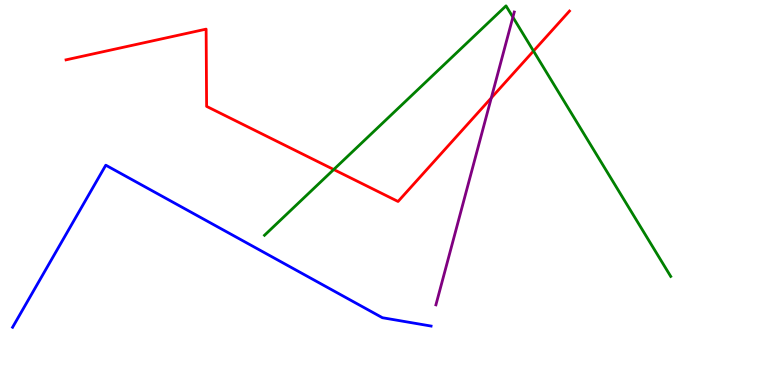[{'lines': ['blue', 'red'], 'intersections': []}, {'lines': ['green', 'red'], 'intersections': [{'x': 4.31, 'y': 5.6}, {'x': 6.88, 'y': 8.67}]}, {'lines': ['purple', 'red'], 'intersections': [{'x': 6.34, 'y': 7.46}]}, {'lines': ['blue', 'green'], 'intersections': []}, {'lines': ['blue', 'purple'], 'intersections': []}, {'lines': ['green', 'purple'], 'intersections': [{'x': 6.62, 'y': 9.55}]}]